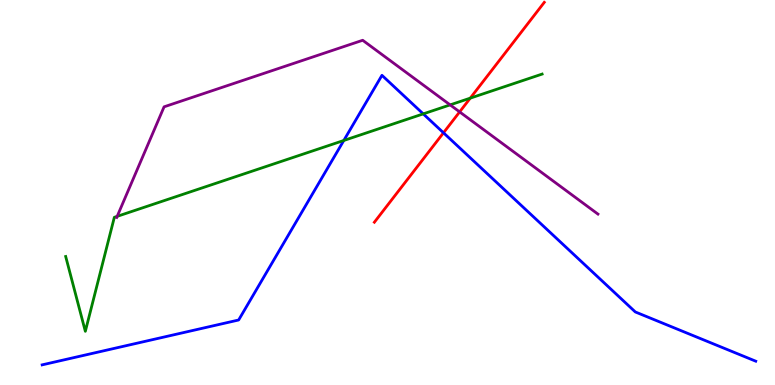[{'lines': ['blue', 'red'], 'intersections': [{'x': 5.72, 'y': 6.55}]}, {'lines': ['green', 'red'], 'intersections': [{'x': 6.07, 'y': 7.45}]}, {'lines': ['purple', 'red'], 'intersections': [{'x': 5.93, 'y': 7.09}]}, {'lines': ['blue', 'green'], 'intersections': [{'x': 4.44, 'y': 6.35}, {'x': 5.46, 'y': 7.04}]}, {'lines': ['blue', 'purple'], 'intersections': []}, {'lines': ['green', 'purple'], 'intersections': [{'x': 1.51, 'y': 4.38}, {'x': 5.81, 'y': 7.28}]}]